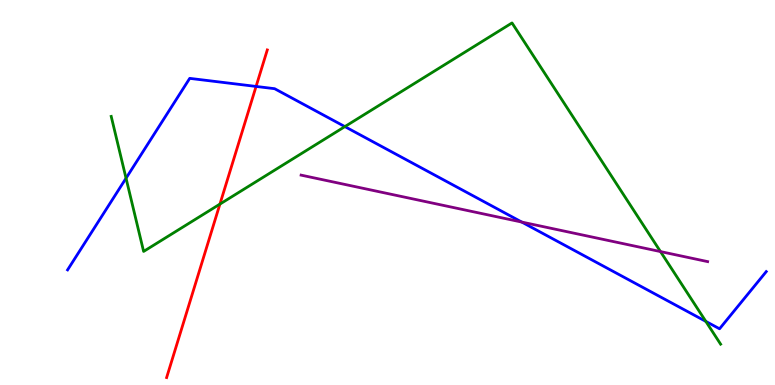[{'lines': ['blue', 'red'], 'intersections': [{'x': 3.3, 'y': 7.75}]}, {'lines': ['green', 'red'], 'intersections': [{'x': 2.84, 'y': 4.7}]}, {'lines': ['purple', 'red'], 'intersections': []}, {'lines': ['blue', 'green'], 'intersections': [{'x': 1.63, 'y': 5.37}, {'x': 4.45, 'y': 6.71}, {'x': 9.11, 'y': 1.65}]}, {'lines': ['blue', 'purple'], 'intersections': [{'x': 6.73, 'y': 4.23}]}, {'lines': ['green', 'purple'], 'intersections': [{'x': 8.52, 'y': 3.47}]}]